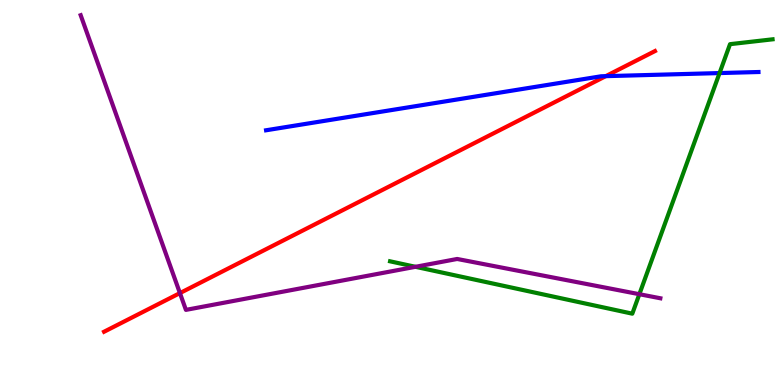[{'lines': ['blue', 'red'], 'intersections': [{'x': 7.82, 'y': 8.02}]}, {'lines': ['green', 'red'], 'intersections': []}, {'lines': ['purple', 'red'], 'intersections': [{'x': 2.32, 'y': 2.39}]}, {'lines': ['blue', 'green'], 'intersections': [{'x': 9.28, 'y': 8.1}]}, {'lines': ['blue', 'purple'], 'intersections': []}, {'lines': ['green', 'purple'], 'intersections': [{'x': 5.36, 'y': 3.07}, {'x': 8.25, 'y': 2.36}]}]